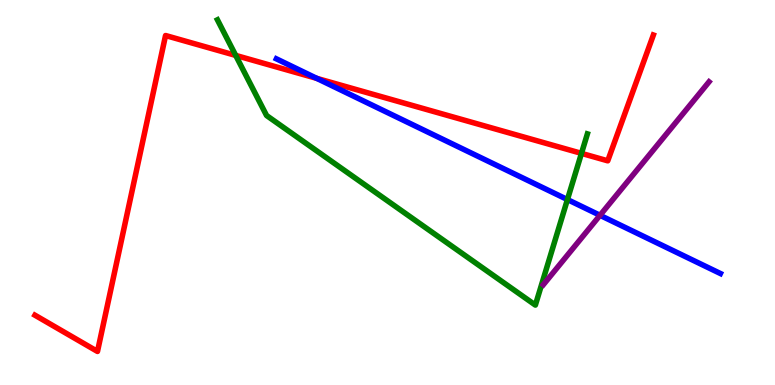[{'lines': ['blue', 'red'], 'intersections': [{'x': 4.09, 'y': 7.96}]}, {'lines': ['green', 'red'], 'intersections': [{'x': 3.04, 'y': 8.56}, {'x': 7.5, 'y': 6.02}]}, {'lines': ['purple', 'red'], 'intersections': []}, {'lines': ['blue', 'green'], 'intersections': [{'x': 7.32, 'y': 4.82}]}, {'lines': ['blue', 'purple'], 'intersections': [{'x': 7.74, 'y': 4.41}]}, {'lines': ['green', 'purple'], 'intersections': []}]